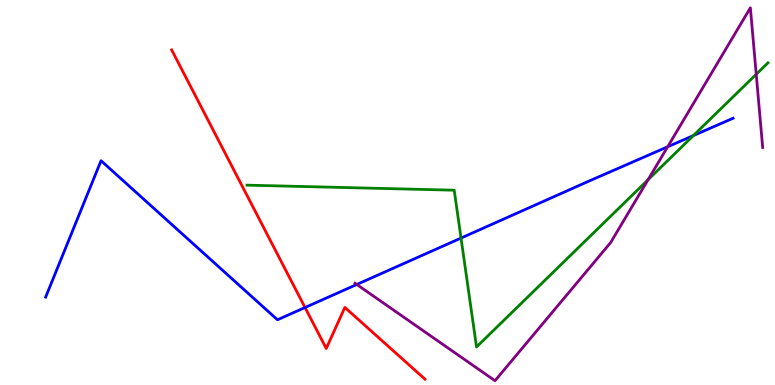[{'lines': ['blue', 'red'], 'intersections': [{'x': 3.94, 'y': 2.01}]}, {'lines': ['green', 'red'], 'intersections': []}, {'lines': ['purple', 'red'], 'intersections': []}, {'lines': ['blue', 'green'], 'intersections': [{'x': 5.95, 'y': 3.82}, {'x': 8.95, 'y': 6.48}]}, {'lines': ['blue', 'purple'], 'intersections': [{'x': 4.6, 'y': 2.61}, {'x': 8.62, 'y': 6.19}]}, {'lines': ['green', 'purple'], 'intersections': [{'x': 8.36, 'y': 5.33}, {'x': 9.76, 'y': 8.07}]}]